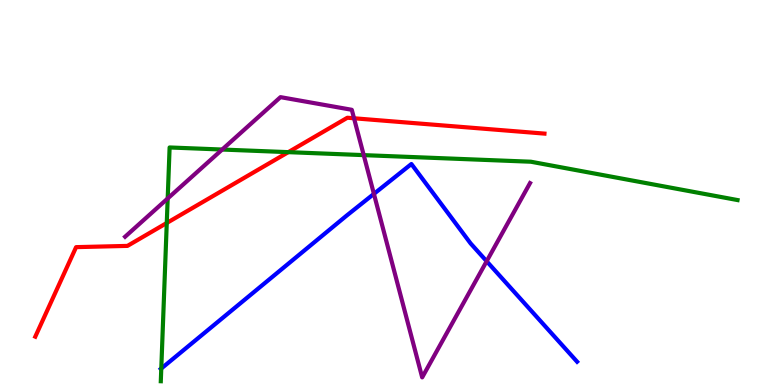[{'lines': ['blue', 'red'], 'intersections': []}, {'lines': ['green', 'red'], 'intersections': [{'x': 2.15, 'y': 4.21}, {'x': 3.72, 'y': 6.05}]}, {'lines': ['purple', 'red'], 'intersections': [{'x': 4.57, 'y': 6.93}]}, {'lines': ['blue', 'green'], 'intersections': [{'x': 2.08, 'y': 0.428}]}, {'lines': ['blue', 'purple'], 'intersections': [{'x': 4.82, 'y': 4.96}, {'x': 6.28, 'y': 3.21}]}, {'lines': ['green', 'purple'], 'intersections': [{'x': 2.16, 'y': 4.84}, {'x': 2.87, 'y': 6.12}, {'x': 4.69, 'y': 5.97}]}]